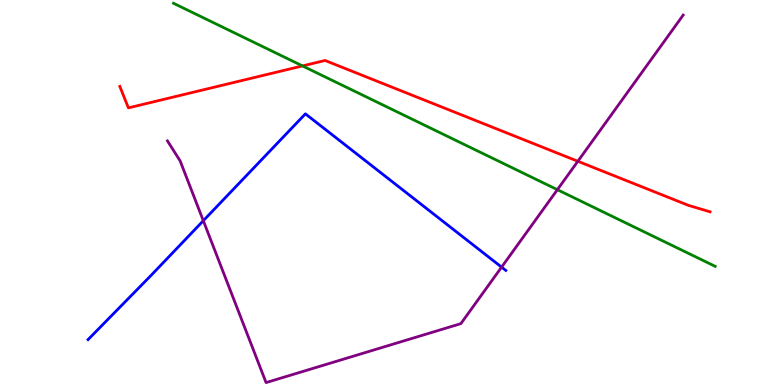[{'lines': ['blue', 'red'], 'intersections': []}, {'lines': ['green', 'red'], 'intersections': [{'x': 3.9, 'y': 8.29}]}, {'lines': ['purple', 'red'], 'intersections': [{'x': 7.46, 'y': 5.81}]}, {'lines': ['blue', 'green'], 'intersections': []}, {'lines': ['blue', 'purple'], 'intersections': [{'x': 2.62, 'y': 4.27}, {'x': 6.47, 'y': 3.06}]}, {'lines': ['green', 'purple'], 'intersections': [{'x': 7.19, 'y': 5.07}]}]